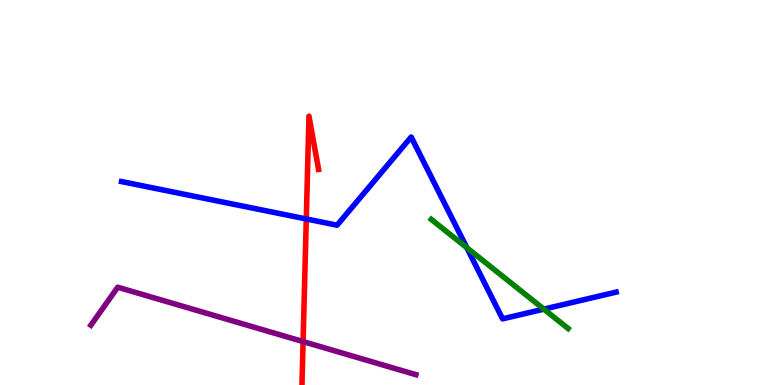[{'lines': ['blue', 'red'], 'intersections': [{'x': 3.95, 'y': 4.31}]}, {'lines': ['green', 'red'], 'intersections': []}, {'lines': ['purple', 'red'], 'intersections': [{'x': 3.91, 'y': 1.13}]}, {'lines': ['blue', 'green'], 'intersections': [{'x': 6.02, 'y': 3.57}, {'x': 7.02, 'y': 1.97}]}, {'lines': ['blue', 'purple'], 'intersections': []}, {'lines': ['green', 'purple'], 'intersections': []}]